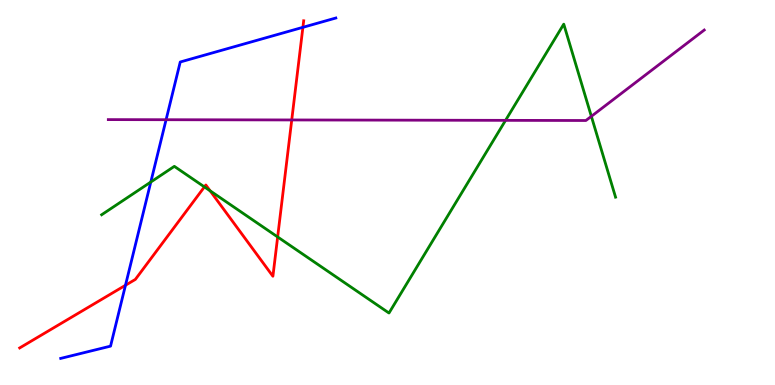[{'lines': ['blue', 'red'], 'intersections': [{'x': 1.62, 'y': 2.59}, {'x': 3.91, 'y': 9.29}]}, {'lines': ['green', 'red'], 'intersections': [{'x': 2.64, 'y': 5.15}, {'x': 2.71, 'y': 5.04}, {'x': 3.58, 'y': 3.85}]}, {'lines': ['purple', 'red'], 'intersections': [{'x': 3.76, 'y': 6.88}]}, {'lines': ['blue', 'green'], 'intersections': [{'x': 1.95, 'y': 5.27}]}, {'lines': ['blue', 'purple'], 'intersections': [{'x': 2.14, 'y': 6.89}]}, {'lines': ['green', 'purple'], 'intersections': [{'x': 6.52, 'y': 6.87}, {'x': 7.63, 'y': 6.98}]}]